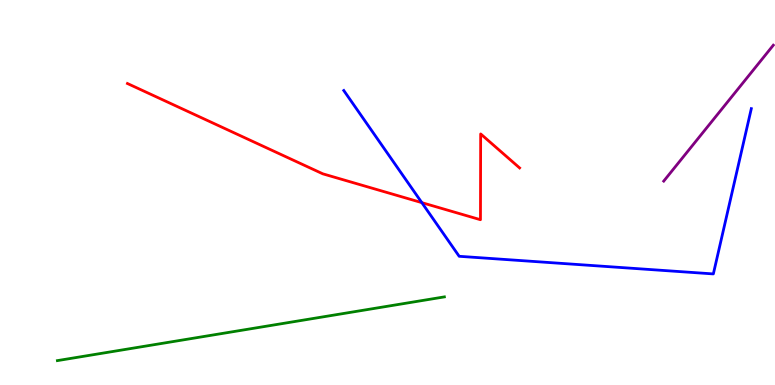[{'lines': ['blue', 'red'], 'intersections': [{'x': 5.44, 'y': 4.74}]}, {'lines': ['green', 'red'], 'intersections': []}, {'lines': ['purple', 'red'], 'intersections': []}, {'lines': ['blue', 'green'], 'intersections': []}, {'lines': ['blue', 'purple'], 'intersections': []}, {'lines': ['green', 'purple'], 'intersections': []}]